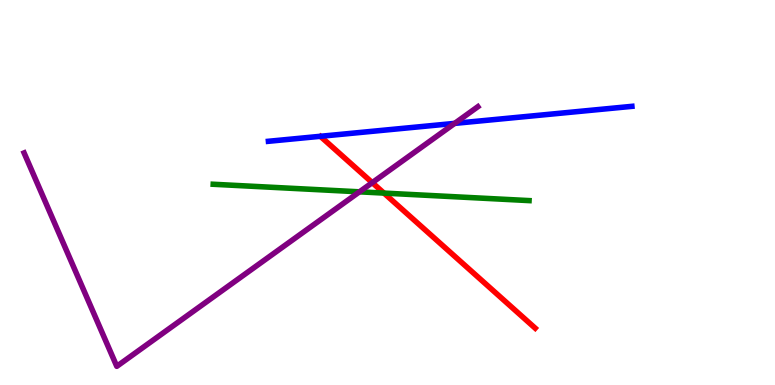[{'lines': ['blue', 'red'], 'intersections': []}, {'lines': ['green', 'red'], 'intersections': [{'x': 4.95, 'y': 4.98}]}, {'lines': ['purple', 'red'], 'intersections': [{'x': 4.8, 'y': 5.26}]}, {'lines': ['blue', 'green'], 'intersections': []}, {'lines': ['blue', 'purple'], 'intersections': [{'x': 5.87, 'y': 6.8}]}, {'lines': ['green', 'purple'], 'intersections': [{'x': 4.64, 'y': 5.02}]}]